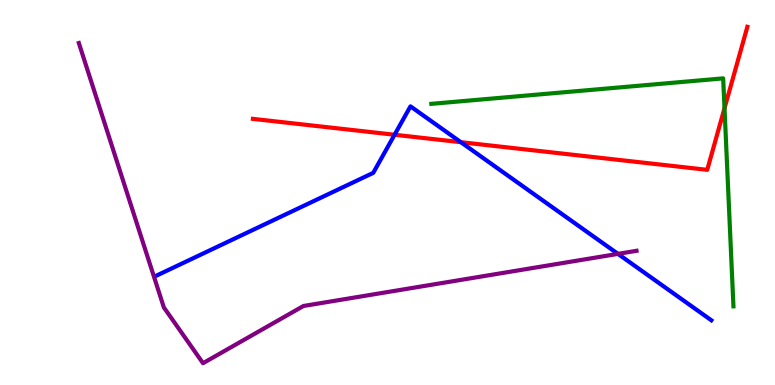[{'lines': ['blue', 'red'], 'intersections': [{'x': 5.09, 'y': 6.5}, {'x': 5.95, 'y': 6.31}]}, {'lines': ['green', 'red'], 'intersections': [{'x': 9.35, 'y': 7.19}]}, {'lines': ['purple', 'red'], 'intersections': []}, {'lines': ['blue', 'green'], 'intersections': []}, {'lines': ['blue', 'purple'], 'intersections': [{'x': 7.97, 'y': 3.41}]}, {'lines': ['green', 'purple'], 'intersections': []}]